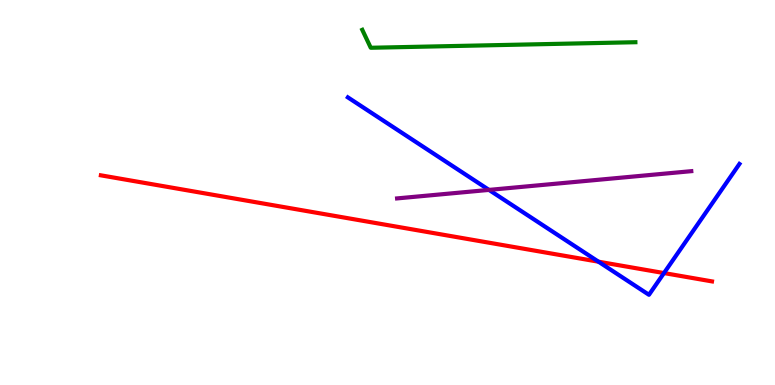[{'lines': ['blue', 'red'], 'intersections': [{'x': 7.72, 'y': 3.2}, {'x': 8.57, 'y': 2.91}]}, {'lines': ['green', 'red'], 'intersections': []}, {'lines': ['purple', 'red'], 'intersections': []}, {'lines': ['blue', 'green'], 'intersections': []}, {'lines': ['blue', 'purple'], 'intersections': [{'x': 6.31, 'y': 5.07}]}, {'lines': ['green', 'purple'], 'intersections': []}]